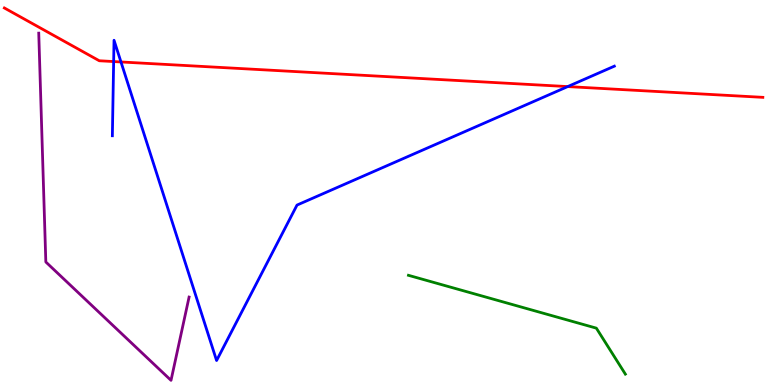[{'lines': ['blue', 'red'], 'intersections': [{'x': 1.47, 'y': 8.4}, {'x': 1.56, 'y': 8.39}, {'x': 7.33, 'y': 7.75}]}, {'lines': ['green', 'red'], 'intersections': []}, {'lines': ['purple', 'red'], 'intersections': []}, {'lines': ['blue', 'green'], 'intersections': []}, {'lines': ['blue', 'purple'], 'intersections': []}, {'lines': ['green', 'purple'], 'intersections': []}]